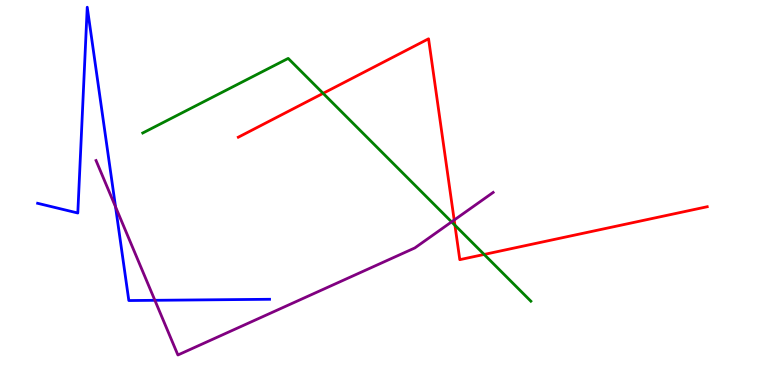[{'lines': ['blue', 'red'], 'intersections': []}, {'lines': ['green', 'red'], 'intersections': [{'x': 4.17, 'y': 7.58}, {'x': 5.87, 'y': 4.15}, {'x': 6.25, 'y': 3.39}]}, {'lines': ['purple', 'red'], 'intersections': [{'x': 5.86, 'y': 4.28}]}, {'lines': ['blue', 'green'], 'intersections': []}, {'lines': ['blue', 'purple'], 'intersections': [{'x': 1.49, 'y': 4.63}, {'x': 2.0, 'y': 2.2}]}, {'lines': ['green', 'purple'], 'intersections': [{'x': 5.83, 'y': 4.24}]}]